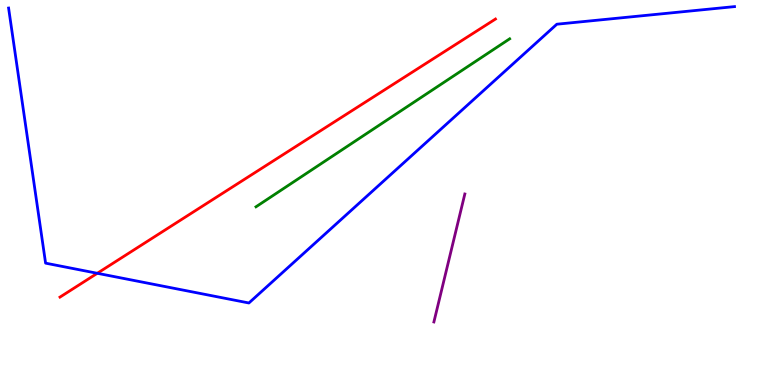[{'lines': ['blue', 'red'], 'intersections': [{'x': 1.26, 'y': 2.9}]}, {'lines': ['green', 'red'], 'intersections': []}, {'lines': ['purple', 'red'], 'intersections': []}, {'lines': ['blue', 'green'], 'intersections': []}, {'lines': ['blue', 'purple'], 'intersections': []}, {'lines': ['green', 'purple'], 'intersections': []}]